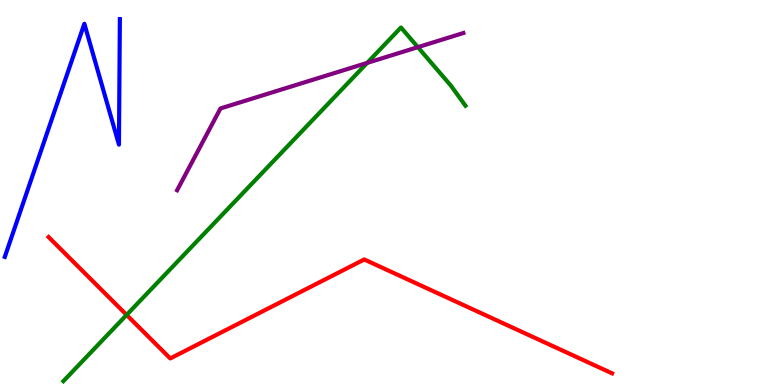[{'lines': ['blue', 'red'], 'intersections': []}, {'lines': ['green', 'red'], 'intersections': [{'x': 1.63, 'y': 1.82}]}, {'lines': ['purple', 'red'], 'intersections': []}, {'lines': ['blue', 'green'], 'intersections': []}, {'lines': ['blue', 'purple'], 'intersections': []}, {'lines': ['green', 'purple'], 'intersections': [{'x': 4.74, 'y': 8.37}, {'x': 5.39, 'y': 8.78}]}]